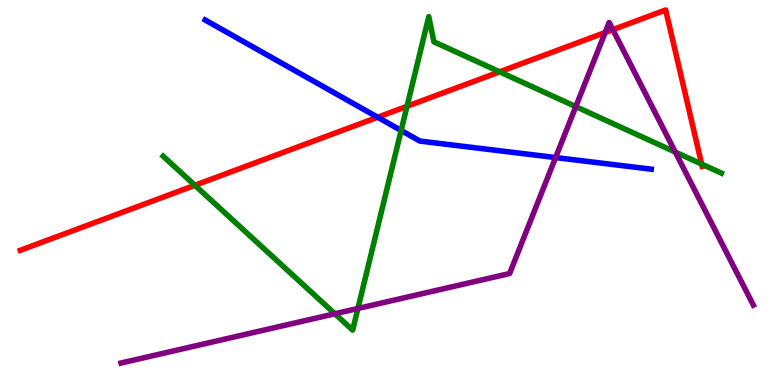[{'lines': ['blue', 'red'], 'intersections': [{'x': 4.87, 'y': 6.95}]}, {'lines': ['green', 'red'], 'intersections': [{'x': 2.51, 'y': 5.19}, {'x': 5.25, 'y': 7.24}, {'x': 6.45, 'y': 8.13}, {'x': 9.05, 'y': 5.74}]}, {'lines': ['purple', 'red'], 'intersections': [{'x': 7.81, 'y': 9.16}, {'x': 7.91, 'y': 9.23}]}, {'lines': ['blue', 'green'], 'intersections': [{'x': 5.18, 'y': 6.61}]}, {'lines': ['blue', 'purple'], 'intersections': [{'x': 7.17, 'y': 5.91}]}, {'lines': ['green', 'purple'], 'intersections': [{'x': 4.32, 'y': 1.85}, {'x': 4.62, 'y': 1.99}, {'x': 7.43, 'y': 7.23}, {'x': 8.71, 'y': 6.05}]}]